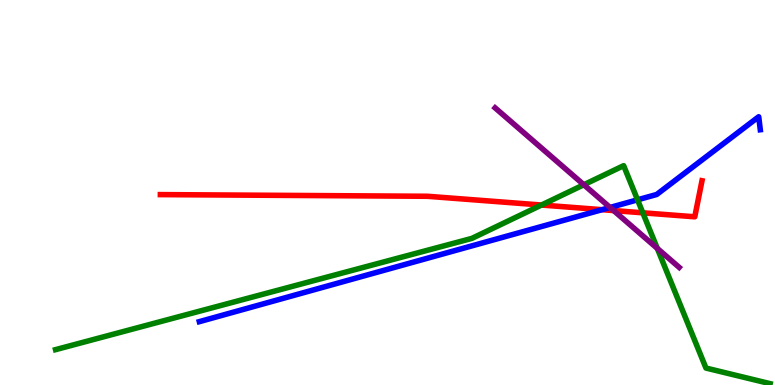[{'lines': ['blue', 'red'], 'intersections': [{'x': 7.77, 'y': 4.55}]}, {'lines': ['green', 'red'], 'intersections': [{'x': 6.99, 'y': 4.67}, {'x': 8.29, 'y': 4.47}]}, {'lines': ['purple', 'red'], 'intersections': [{'x': 7.92, 'y': 4.53}]}, {'lines': ['blue', 'green'], 'intersections': [{'x': 8.23, 'y': 4.81}]}, {'lines': ['blue', 'purple'], 'intersections': [{'x': 7.87, 'y': 4.61}]}, {'lines': ['green', 'purple'], 'intersections': [{'x': 7.53, 'y': 5.2}, {'x': 8.48, 'y': 3.55}]}]